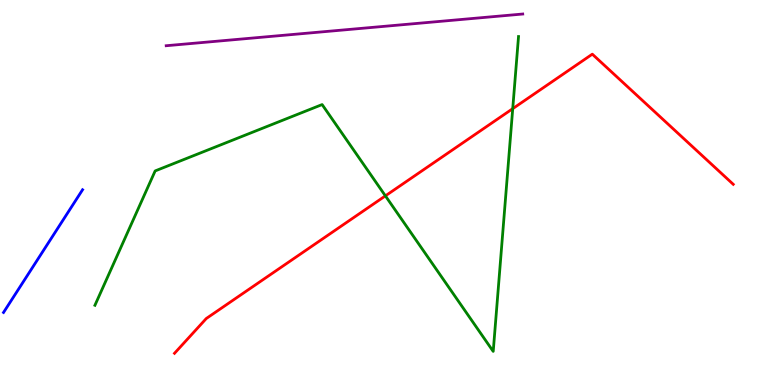[{'lines': ['blue', 'red'], 'intersections': []}, {'lines': ['green', 'red'], 'intersections': [{'x': 4.97, 'y': 4.91}, {'x': 6.62, 'y': 7.18}]}, {'lines': ['purple', 'red'], 'intersections': []}, {'lines': ['blue', 'green'], 'intersections': []}, {'lines': ['blue', 'purple'], 'intersections': []}, {'lines': ['green', 'purple'], 'intersections': []}]